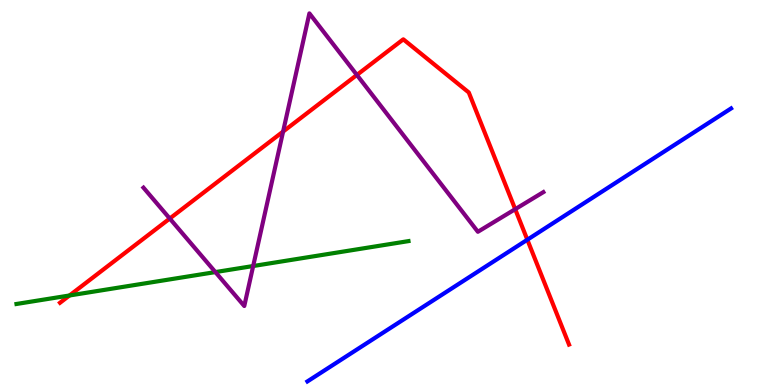[{'lines': ['blue', 'red'], 'intersections': [{'x': 6.8, 'y': 3.77}]}, {'lines': ['green', 'red'], 'intersections': [{'x': 0.897, 'y': 2.33}]}, {'lines': ['purple', 'red'], 'intersections': [{'x': 2.19, 'y': 4.32}, {'x': 3.65, 'y': 6.58}, {'x': 4.6, 'y': 8.05}, {'x': 6.65, 'y': 4.57}]}, {'lines': ['blue', 'green'], 'intersections': []}, {'lines': ['blue', 'purple'], 'intersections': []}, {'lines': ['green', 'purple'], 'intersections': [{'x': 2.78, 'y': 2.93}, {'x': 3.27, 'y': 3.09}]}]